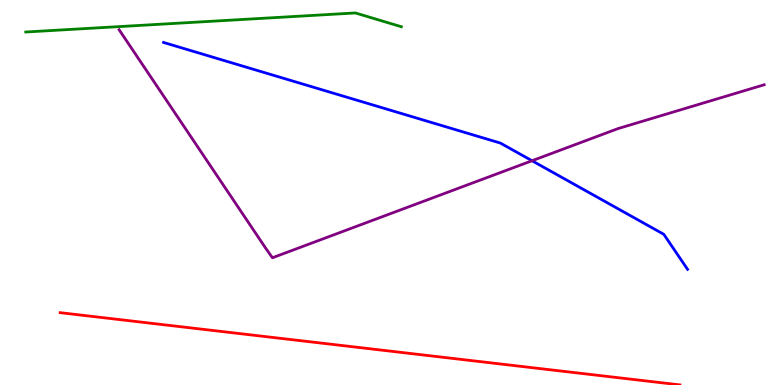[{'lines': ['blue', 'red'], 'intersections': []}, {'lines': ['green', 'red'], 'intersections': []}, {'lines': ['purple', 'red'], 'intersections': []}, {'lines': ['blue', 'green'], 'intersections': []}, {'lines': ['blue', 'purple'], 'intersections': [{'x': 6.86, 'y': 5.82}]}, {'lines': ['green', 'purple'], 'intersections': []}]